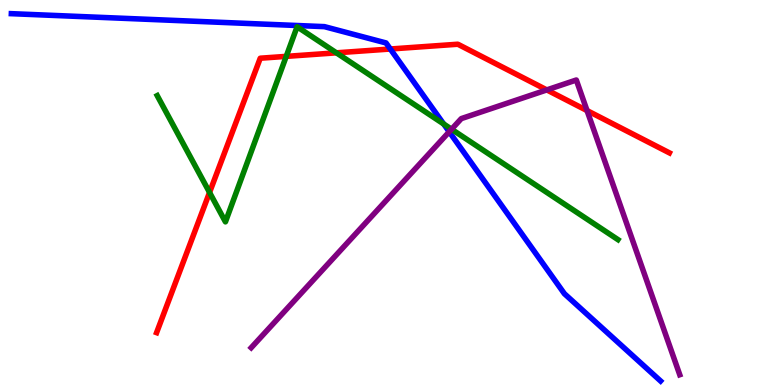[{'lines': ['blue', 'red'], 'intersections': [{'x': 5.04, 'y': 8.73}]}, {'lines': ['green', 'red'], 'intersections': [{'x': 2.7, 'y': 5.0}, {'x': 3.69, 'y': 8.54}, {'x': 4.34, 'y': 8.63}]}, {'lines': ['purple', 'red'], 'intersections': [{'x': 7.06, 'y': 7.66}, {'x': 7.57, 'y': 7.13}]}, {'lines': ['blue', 'green'], 'intersections': [{'x': 5.72, 'y': 6.78}]}, {'lines': ['blue', 'purple'], 'intersections': [{'x': 5.8, 'y': 6.58}]}, {'lines': ['green', 'purple'], 'intersections': [{'x': 5.83, 'y': 6.64}]}]